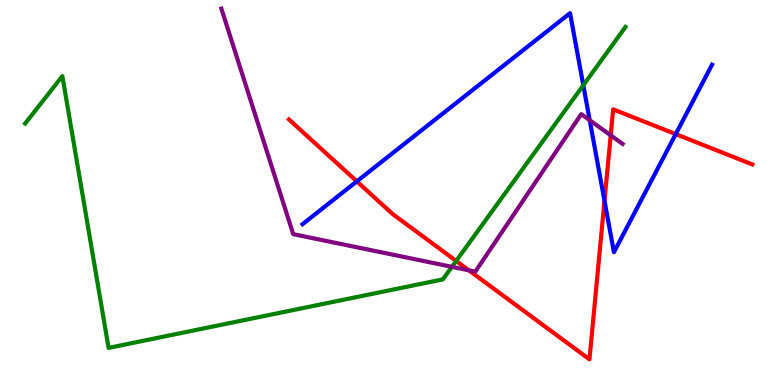[{'lines': ['blue', 'red'], 'intersections': [{'x': 4.6, 'y': 5.29}, {'x': 7.8, 'y': 4.79}, {'x': 8.72, 'y': 6.52}]}, {'lines': ['green', 'red'], 'intersections': [{'x': 5.89, 'y': 3.22}]}, {'lines': ['purple', 'red'], 'intersections': [{'x': 6.05, 'y': 2.98}, {'x': 7.88, 'y': 6.48}]}, {'lines': ['blue', 'green'], 'intersections': [{'x': 7.53, 'y': 7.79}]}, {'lines': ['blue', 'purple'], 'intersections': [{'x': 7.61, 'y': 6.88}]}, {'lines': ['green', 'purple'], 'intersections': [{'x': 5.83, 'y': 3.07}]}]